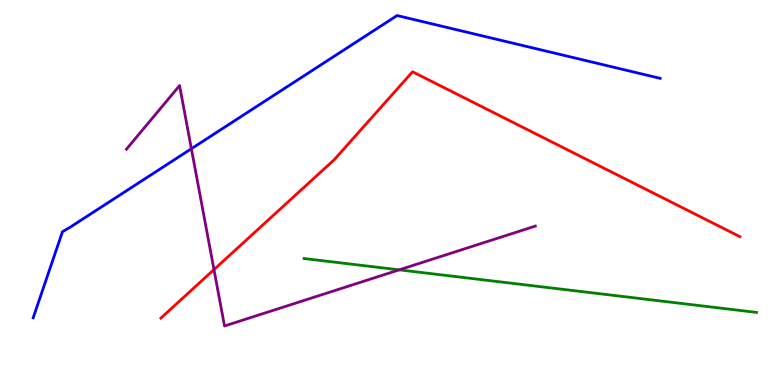[{'lines': ['blue', 'red'], 'intersections': []}, {'lines': ['green', 'red'], 'intersections': []}, {'lines': ['purple', 'red'], 'intersections': [{'x': 2.76, 'y': 3.0}]}, {'lines': ['blue', 'green'], 'intersections': []}, {'lines': ['blue', 'purple'], 'intersections': [{'x': 2.47, 'y': 6.14}]}, {'lines': ['green', 'purple'], 'intersections': [{'x': 5.15, 'y': 2.99}]}]